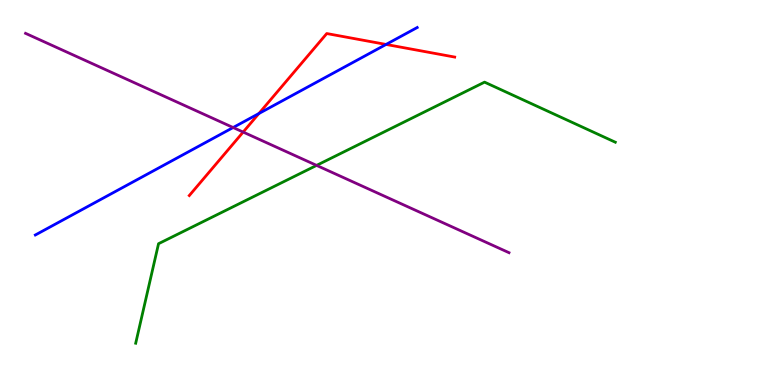[{'lines': ['blue', 'red'], 'intersections': [{'x': 3.34, 'y': 7.05}, {'x': 4.98, 'y': 8.85}]}, {'lines': ['green', 'red'], 'intersections': []}, {'lines': ['purple', 'red'], 'intersections': [{'x': 3.14, 'y': 6.57}]}, {'lines': ['blue', 'green'], 'intersections': []}, {'lines': ['blue', 'purple'], 'intersections': [{'x': 3.01, 'y': 6.69}]}, {'lines': ['green', 'purple'], 'intersections': [{'x': 4.09, 'y': 5.7}]}]